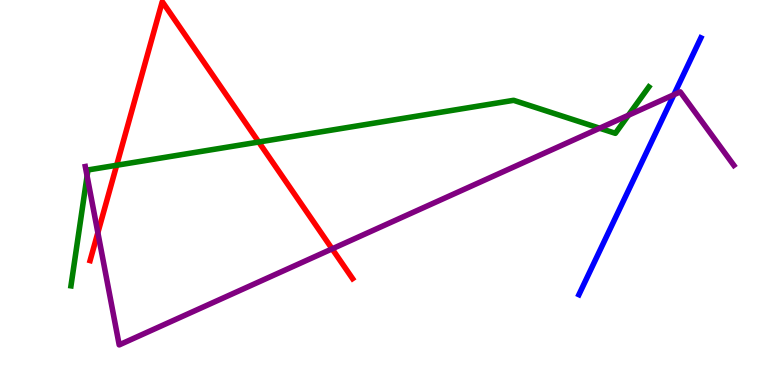[{'lines': ['blue', 'red'], 'intersections': []}, {'lines': ['green', 'red'], 'intersections': [{'x': 1.51, 'y': 5.71}, {'x': 3.34, 'y': 6.31}]}, {'lines': ['purple', 'red'], 'intersections': [{'x': 1.26, 'y': 3.96}, {'x': 4.29, 'y': 3.54}]}, {'lines': ['blue', 'green'], 'intersections': []}, {'lines': ['blue', 'purple'], 'intersections': [{'x': 8.7, 'y': 7.54}]}, {'lines': ['green', 'purple'], 'intersections': [{'x': 1.12, 'y': 5.43}, {'x': 7.74, 'y': 6.67}, {'x': 8.11, 'y': 7.01}]}]